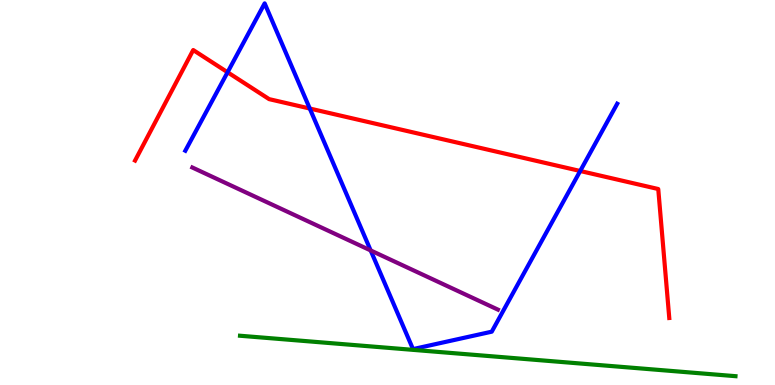[{'lines': ['blue', 'red'], 'intersections': [{'x': 2.94, 'y': 8.12}, {'x': 4.0, 'y': 7.18}, {'x': 7.49, 'y': 5.56}]}, {'lines': ['green', 'red'], 'intersections': []}, {'lines': ['purple', 'red'], 'intersections': []}, {'lines': ['blue', 'green'], 'intersections': []}, {'lines': ['blue', 'purple'], 'intersections': [{'x': 4.78, 'y': 3.5}]}, {'lines': ['green', 'purple'], 'intersections': []}]